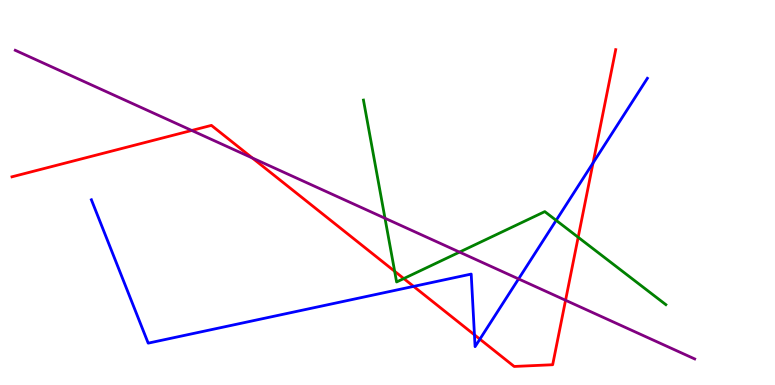[{'lines': ['blue', 'red'], 'intersections': [{'x': 5.34, 'y': 2.56}, {'x': 6.12, 'y': 1.3}, {'x': 6.19, 'y': 1.19}, {'x': 7.65, 'y': 5.77}]}, {'lines': ['green', 'red'], 'intersections': [{'x': 5.09, 'y': 2.95}, {'x': 5.21, 'y': 2.76}, {'x': 7.46, 'y': 3.84}]}, {'lines': ['purple', 'red'], 'intersections': [{'x': 2.47, 'y': 6.61}, {'x': 3.26, 'y': 5.9}, {'x': 7.3, 'y': 2.2}]}, {'lines': ['blue', 'green'], 'intersections': [{'x': 7.18, 'y': 4.28}]}, {'lines': ['blue', 'purple'], 'intersections': [{'x': 6.69, 'y': 2.76}]}, {'lines': ['green', 'purple'], 'intersections': [{'x': 4.97, 'y': 4.33}, {'x': 5.93, 'y': 3.45}]}]